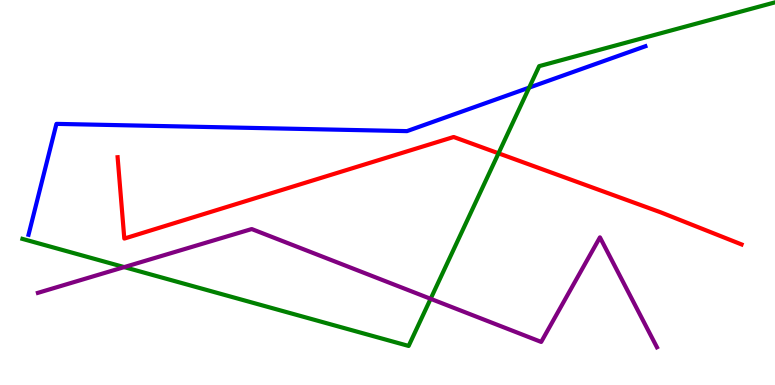[{'lines': ['blue', 'red'], 'intersections': []}, {'lines': ['green', 'red'], 'intersections': [{'x': 6.43, 'y': 6.02}]}, {'lines': ['purple', 'red'], 'intersections': []}, {'lines': ['blue', 'green'], 'intersections': [{'x': 6.83, 'y': 7.72}]}, {'lines': ['blue', 'purple'], 'intersections': []}, {'lines': ['green', 'purple'], 'intersections': [{'x': 1.6, 'y': 3.06}, {'x': 5.56, 'y': 2.24}]}]